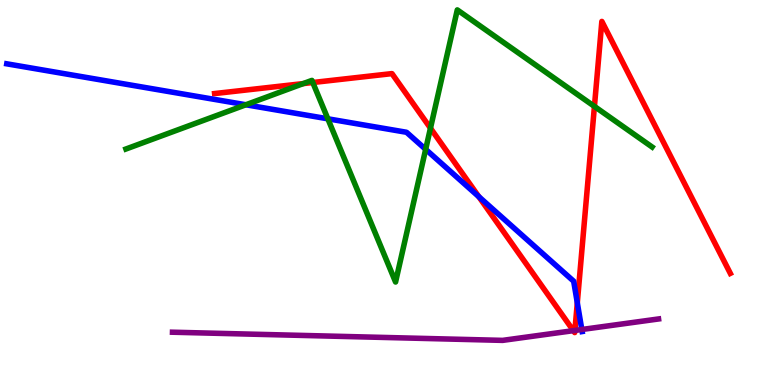[{'lines': ['blue', 'red'], 'intersections': [{'x': 6.18, 'y': 4.89}, {'x': 7.45, 'y': 2.14}]}, {'lines': ['green', 'red'], 'intersections': [{'x': 3.91, 'y': 7.83}, {'x': 4.04, 'y': 7.86}, {'x': 5.55, 'y': 6.67}, {'x': 7.67, 'y': 7.24}]}, {'lines': ['purple', 'red'], 'intersections': [{'x': 7.4, 'y': 1.41}, {'x': 7.42, 'y': 1.42}]}, {'lines': ['blue', 'green'], 'intersections': [{'x': 3.17, 'y': 7.28}, {'x': 4.23, 'y': 6.91}, {'x': 5.49, 'y': 6.12}]}, {'lines': ['blue', 'purple'], 'intersections': [{'x': 7.51, 'y': 1.44}]}, {'lines': ['green', 'purple'], 'intersections': []}]